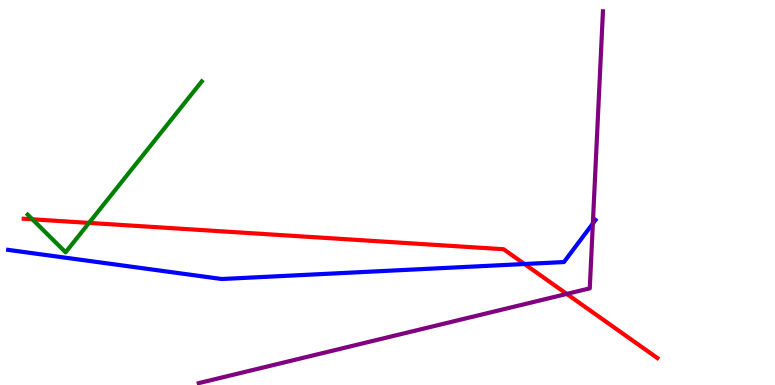[{'lines': ['blue', 'red'], 'intersections': [{'x': 6.77, 'y': 3.14}]}, {'lines': ['green', 'red'], 'intersections': [{'x': 0.418, 'y': 4.3}, {'x': 1.15, 'y': 4.21}]}, {'lines': ['purple', 'red'], 'intersections': [{'x': 7.31, 'y': 2.37}]}, {'lines': ['blue', 'green'], 'intersections': []}, {'lines': ['blue', 'purple'], 'intersections': [{'x': 7.65, 'y': 4.19}]}, {'lines': ['green', 'purple'], 'intersections': []}]